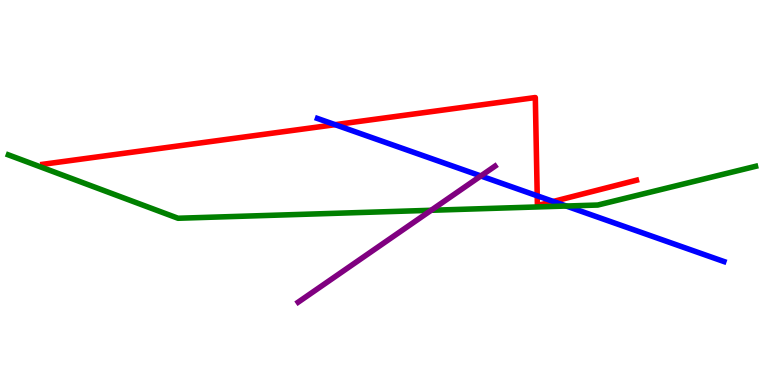[{'lines': ['blue', 'red'], 'intersections': [{'x': 4.32, 'y': 6.76}, {'x': 6.93, 'y': 4.91}, {'x': 7.14, 'y': 4.77}]}, {'lines': ['green', 'red'], 'intersections': []}, {'lines': ['purple', 'red'], 'intersections': []}, {'lines': ['blue', 'green'], 'intersections': [{'x': 7.31, 'y': 4.65}]}, {'lines': ['blue', 'purple'], 'intersections': [{'x': 6.2, 'y': 5.43}]}, {'lines': ['green', 'purple'], 'intersections': [{'x': 5.56, 'y': 4.54}]}]